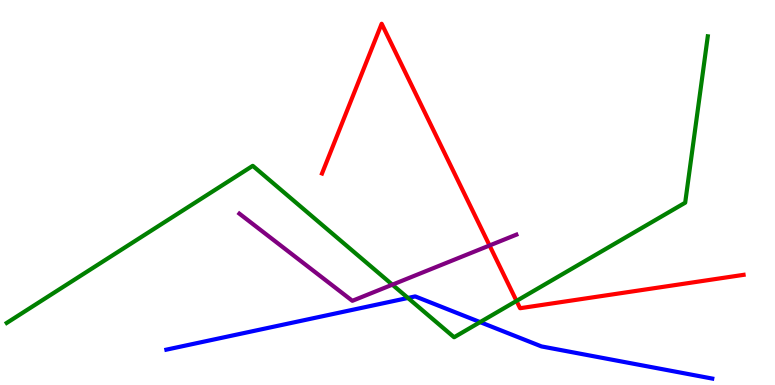[{'lines': ['blue', 'red'], 'intersections': []}, {'lines': ['green', 'red'], 'intersections': [{'x': 6.66, 'y': 2.18}]}, {'lines': ['purple', 'red'], 'intersections': [{'x': 6.32, 'y': 3.62}]}, {'lines': ['blue', 'green'], 'intersections': [{'x': 5.26, 'y': 2.26}, {'x': 6.19, 'y': 1.63}]}, {'lines': ['blue', 'purple'], 'intersections': []}, {'lines': ['green', 'purple'], 'intersections': [{'x': 5.06, 'y': 2.61}]}]